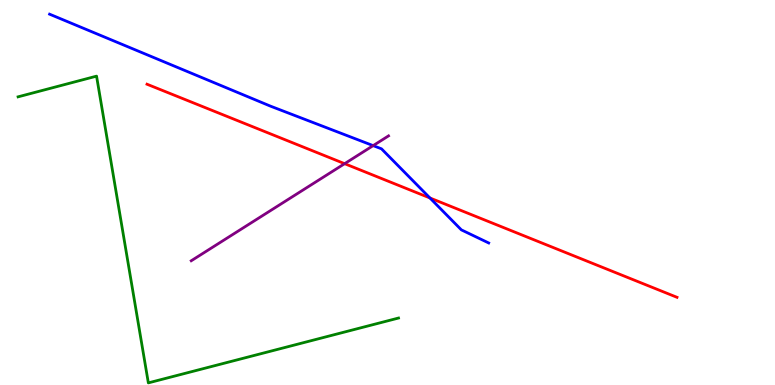[{'lines': ['blue', 'red'], 'intersections': [{'x': 5.55, 'y': 4.86}]}, {'lines': ['green', 'red'], 'intersections': []}, {'lines': ['purple', 'red'], 'intersections': [{'x': 4.45, 'y': 5.75}]}, {'lines': ['blue', 'green'], 'intersections': []}, {'lines': ['blue', 'purple'], 'intersections': [{'x': 4.81, 'y': 6.22}]}, {'lines': ['green', 'purple'], 'intersections': []}]